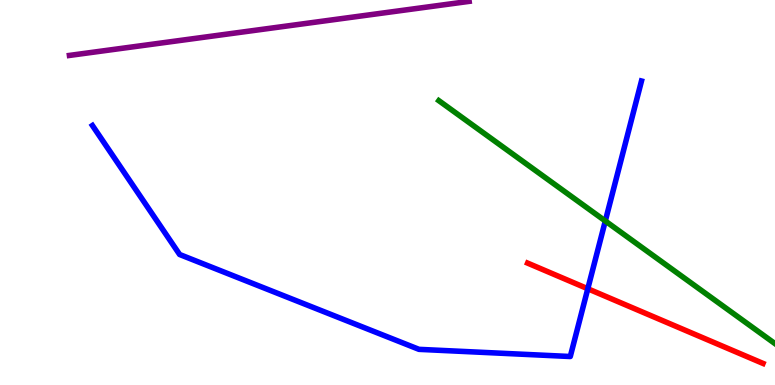[{'lines': ['blue', 'red'], 'intersections': [{'x': 7.58, 'y': 2.5}]}, {'lines': ['green', 'red'], 'intersections': []}, {'lines': ['purple', 'red'], 'intersections': []}, {'lines': ['blue', 'green'], 'intersections': [{'x': 7.81, 'y': 4.26}]}, {'lines': ['blue', 'purple'], 'intersections': []}, {'lines': ['green', 'purple'], 'intersections': []}]